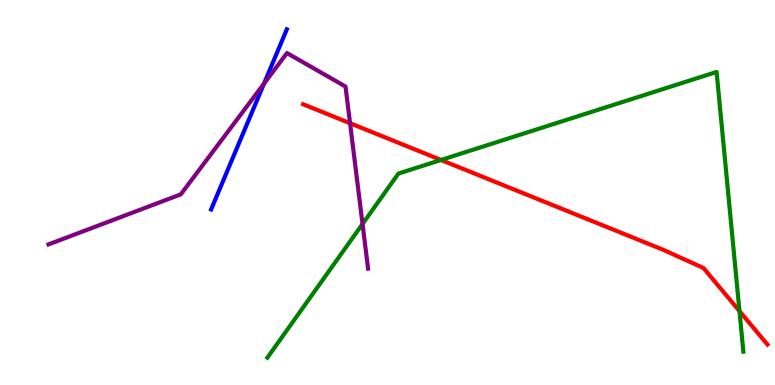[{'lines': ['blue', 'red'], 'intersections': []}, {'lines': ['green', 'red'], 'intersections': [{'x': 5.69, 'y': 5.84}, {'x': 9.54, 'y': 1.92}]}, {'lines': ['purple', 'red'], 'intersections': [{'x': 4.52, 'y': 6.8}]}, {'lines': ['blue', 'green'], 'intersections': []}, {'lines': ['blue', 'purple'], 'intersections': [{'x': 3.41, 'y': 7.83}]}, {'lines': ['green', 'purple'], 'intersections': [{'x': 4.68, 'y': 4.18}]}]